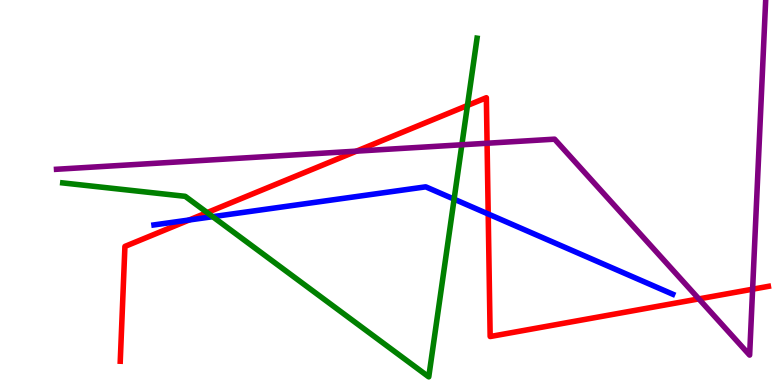[{'lines': ['blue', 'red'], 'intersections': [{'x': 2.44, 'y': 4.29}, {'x': 6.3, 'y': 4.44}]}, {'lines': ['green', 'red'], 'intersections': [{'x': 2.67, 'y': 4.48}, {'x': 6.03, 'y': 7.26}]}, {'lines': ['purple', 'red'], 'intersections': [{'x': 4.6, 'y': 6.07}, {'x': 6.28, 'y': 6.28}, {'x': 9.02, 'y': 2.24}, {'x': 9.71, 'y': 2.49}]}, {'lines': ['blue', 'green'], 'intersections': [{'x': 2.74, 'y': 4.37}, {'x': 5.86, 'y': 4.83}]}, {'lines': ['blue', 'purple'], 'intersections': []}, {'lines': ['green', 'purple'], 'intersections': [{'x': 5.96, 'y': 6.24}]}]